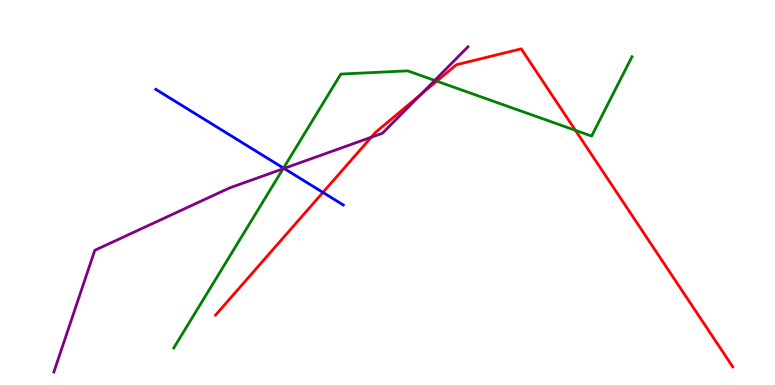[{'lines': ['blue', 'red'], 'intersections': [{'x': 4.17, 'y': 5.0}]}, {'lines': ['green', 'red'], 'intersections': [{'x': 5.64, 'y': 7.89}, {'x': 7.43, 'y': 6.61}]}, {'lines': ['purple', 'red'], 'intersections': [{'x': 4.79, 'y': 6.43}, {'x': 5.43, 'y': 7.54}]}, {'lines': ['blue', 'green'], 'intersections': [{'x': 3.66, 'y': 5.63}]}, {'lines': ['blue', 'purple'], 'intersections': [{'x': 3.67, 'y': 5.62}]}, {'lines': ['green', 'purple'], 'intersections': [{'x': 3.65, 'y': 5.62}, {'x': 5.61, 'y': 7.91}]}]